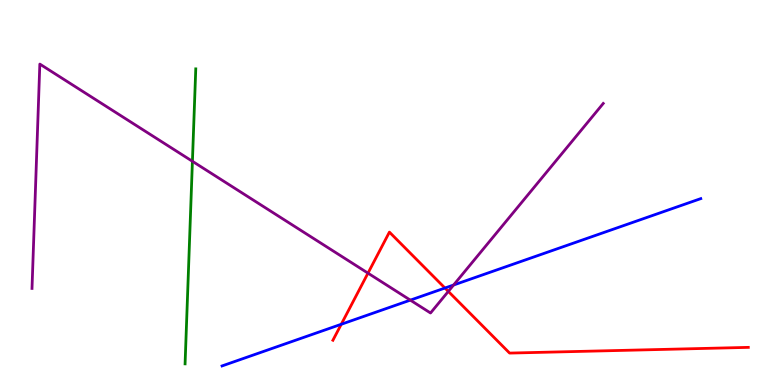[{'lines': ['blue', 'red'], 'intersections': [{'x': 4.4, 'y': 1.58}, {'x': 5.74, 'y': 2.52}]}, {'lines': ['green', 'red'], 'intersections': []}, {'lines': ['purple', 'red'], 'intersections': [{'x': 4.75, 'y': 2.91}, {'x': 5.78, 'y': 2.43}]}, {'lines': ['blue', 'green'], 'intersections': []}, {'lines': ['blue', 'purple'], 'intersections': [{'x': 5.29, 'y': 2.2}, {'x': 5.85, 'y': 2.6}]}, {'lines': ['green', 'purple'], 'intersections': [{'x': 2.48, 'y': 5.81}]}]